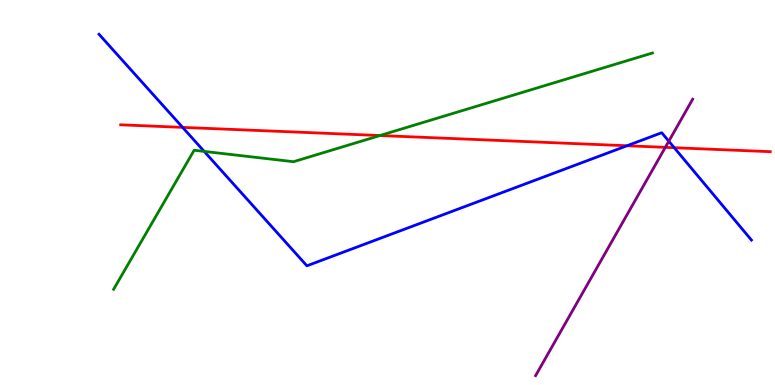[{'lines': ['blue', 'red'], 'intersections': [{'x': 2.36, 'y': 6.69}, {'x': 8.09, 'y': 6.21}, {'x': 8.7, 'y': 6.16}]}, {'lines': ['green', 'red'], 'intersections': [{'x': 4.9, 'y': 6.48}]}, {'lines': ['purple', 'red'], 'intersections': [{'x': 8.58, 'y': 6.17}]}, {'lines': ['blue', 'green'], 'intersections': [{'x': 2.63, 'y': 6.07}]}, {'lines': ['blue', 'purple'], 'intersections': [{'x': 8.63, 'y': 6.33}]}, {'lines': ['green', 'purple'], 'intersections': []}]